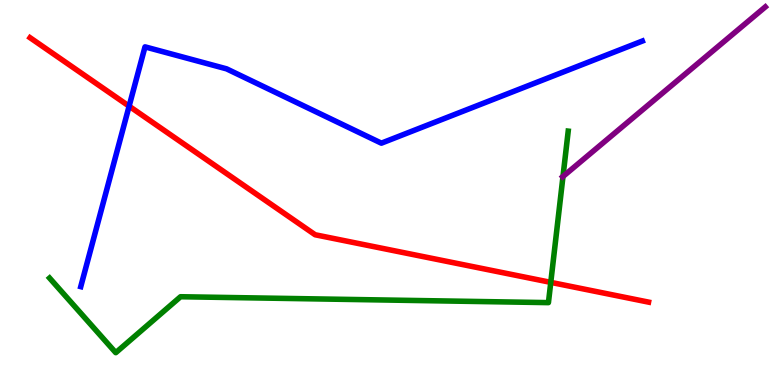[{'lines': ['blue', 'red'], 'intersections': [{'x': 1.67, 'y': 7.24}]}, {'lines': ['green', 'red'], 'intersections': [{'x': 7.11, 'y': 2.67}]}, {'lines': ['purple', 'red'], 'intersections': []}, {'lines': ['blue', 'green'], 'intersections': []}, {'lines': ['blue', 'purple'], 'intersections': []}, {'lines': ['green', 'purple'], 'intersections': [{'x': 7.26, 'y': 5.42}]}]